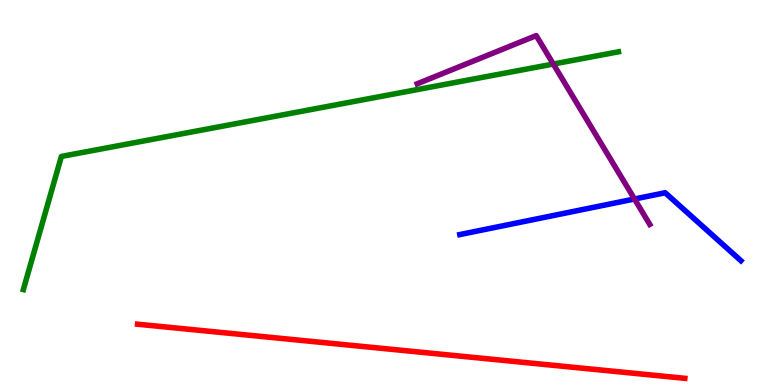[{'lines': ['blue', 'red'], 'intersections': []}, {'lines': ['green', 'red'], 'intersections': []}, {'lines': ['purple', 'red'], 'intersections': []}, {'lines': ['blue', 'green'], 'intersections': []}, {'lines': ['blue', 'purple'], 'intersections': [{'x': 8.19, 'y': 4.83}]}, {'lines': ['green', 'purple'], 'intersections': [{'x': 7.14, 'y': 8.34}]}]